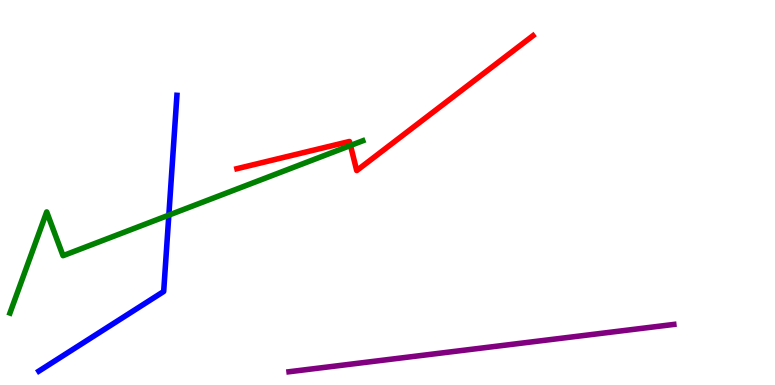[{'lines': ['blue', 'red'], 'intersections': []}, {'lines': ['green', 'red'], 'intersections': [{'x': 4.52, 'y': 6.22}]}, {'lines': ['purple', 'red'], 'intersections': []}, {'lines': ['blue', 'green'], 'intersections': [{'x': 2.18, 'y': 4.41}]}, {'lines': ['blue', 'purple'], 'intersections': []}, {'lines': ['green', 'purple'], 'intersections': []}]